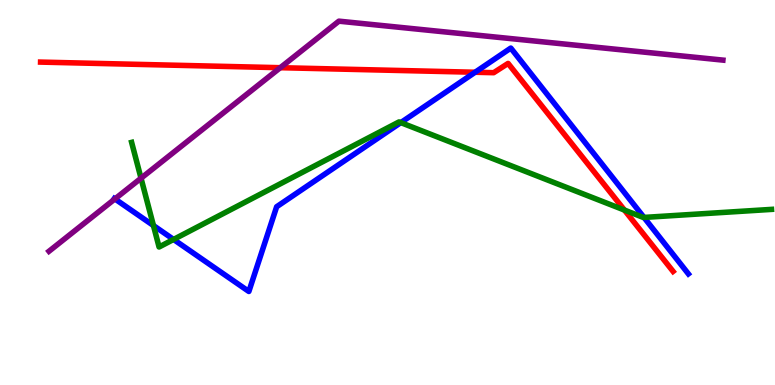[{'lines': ['blue', 'red'], 'intersections': [{'x': 6.13, 'y': 8.12}]}, {'lines': ['green', 'red'], 'intersections': [{'x': 8.06, 'y': 4.54}]}, {'lines': ['purple', 'red'], 'intersections': [{'x': 3.62, 'y': 8.24}]}, {'lines': ['blue', 'green'], 'intersections': [{'x': 1.98, 'y': 4.14}, {'x': 2.24, 'y': 3.78}, {'x': 5.17, 'y': 6.82}, {'x': 8.31, 'y': 4.35}]}, {'lines': ['blue', 'purple'], 'intersections': [{'x': 1.48, 'y': 4.83}]}, {'lines': ['green', 'purple'], 'intersections': [{'x': 1.82, 'y': 5.37}]}]